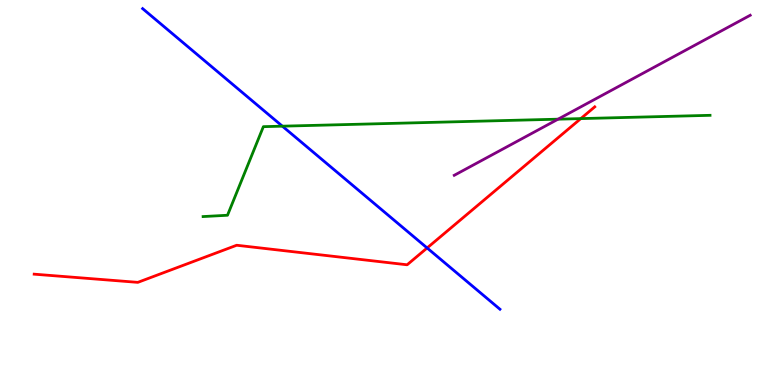[{'lines': ['blue', 'red'], 'intersections': [{'x': 5.51, 'y': 3.56}]}, {'lines': ['green', 'red'], 'intersections': [{'x': 7.49, 'y': 6.92}]}, {'lines': ['purple', 'red'], 'intersections': []}, {'lines': ['blue', 'green'], 'intersections': [{'x': 3.64, 'y': 6.72}]}, {'lines': ['blue', 'purple'], 'intersections': []}, {'lines': ['green', 'purple'], 'intersections': [{'x': 7.2, 'y': 6.9}]}]